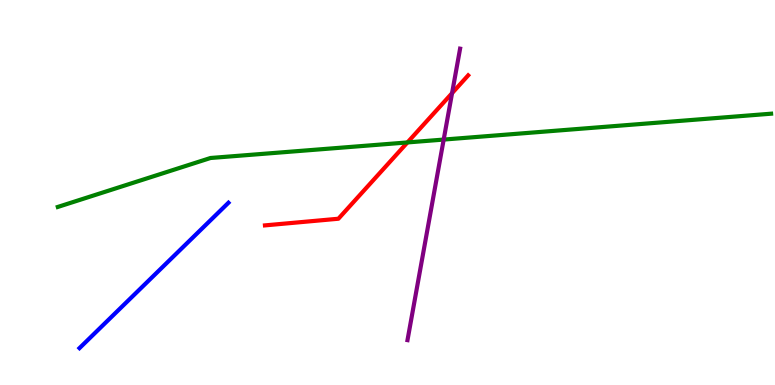[{'lines': ['blue', 'red'], 'intersections': []}, {'lines': ['green', 'red'], 'intersections': [{'x': 5.26, 'y': 6.3}]}, {'lines': ['purple', 'red'], 'intersections': [{'x': 5.83, 'y': 7.58}]}, {'lines': ['blue', 'green'], 'intersections': []}, {'lines': ['blue', 'purple'], 'intersections': []}, {'lines': ['green', 'purple'], 'intersections': [{'x': 5.73, 'y': 6.37}]}]